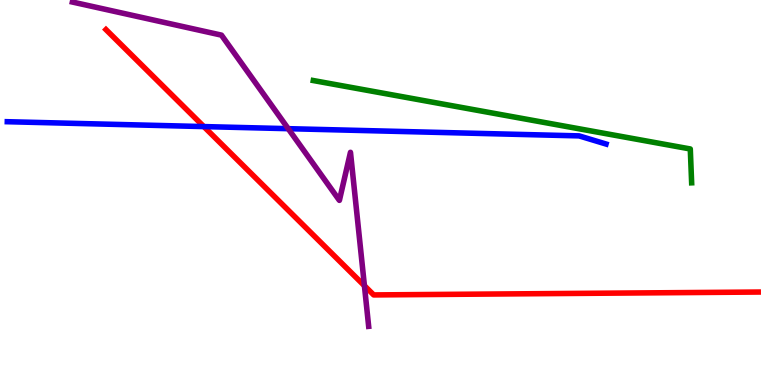[{'lines': ['blue', 'red'], 'intersections': [{'x': 2.63, 'y': 6.71}]}, {'lines': ['green', 'red'], 'intersections': []}, {'lines': ['purple', 'red'], 'intersections': [{'x': 4.7, 'y': 2.58}]}, {'lines': ['blue', 'green'], 'intersections': []}, {'lines': ['blue', 'purple'], 'intersections': [{'x': 3.72, 'y': 6.66}]}, {'lines': ['green', 'purple'], 'intersections': []}]